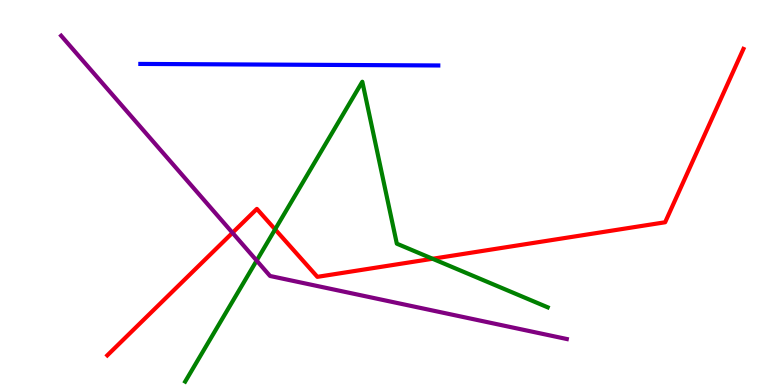[{'lines': ['blue', 'red'], 'intersections': []}, {'lines': ['green', 'red'], 'intersections': [{'x': 3.55, 'y': 4.04}, {'x': 5.58, 'y': 3.28}]}, {'lines': ['purple', 'red'], 'intersections': [{'x': 3.0, 'y': 3.95}]}, {'lines': ['blue', 'green'], 'intersections': []}, {'lines': ['blue', 'purple'], 'intersections': []}, {'lines': ['green', 'purple'], 'intersections': [{'x': 3.31, 'y': 3.23}]}]